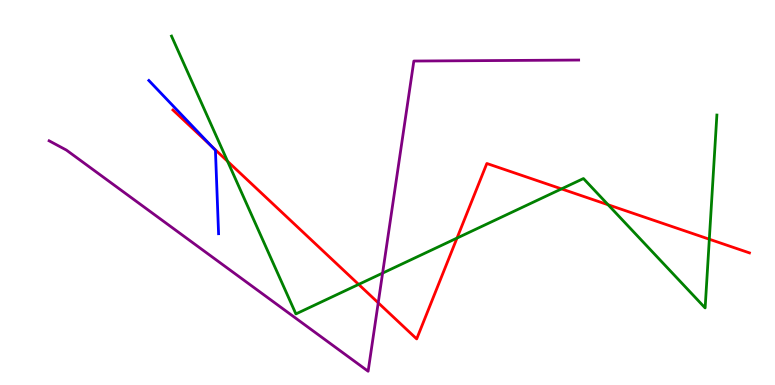[{'lines': ['blue', 'red'], 'intersections': [{'x': 2.73, 'y': 6.2}]}, {'lines': ['green', 'red'], 'intersections': [{'x': 2.94, 'y': 5.81}, {'x': 4.63, 'y': 2.61}, {'x': 5.9, 'y': 3.82}, {'x': 7.24, 'y': 5.09}, {'x': 7.85, 'y': 4.68}, {'x': 9.15, 'y': 3.79}]}, {'lines': ['purple', 'red'], 'intersections': [{'x': 4.88, 'y': 2.14}]}, {'lines': ['blue', 'green'], 'intersections': []}, {'lines': ['blue', 'purple'], 'intersections': []}, {'lines': ['green', 'purple'], 'intersections': [{'x': 4.94, 'y': 2.91}]}]